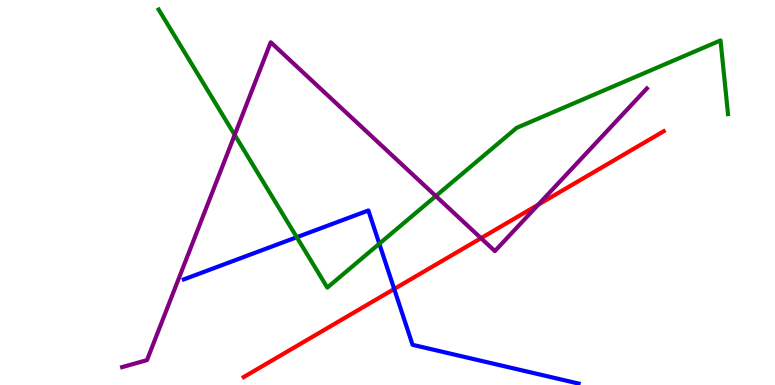[{'lines': ['blue', 'red'], 'intersections': [{'x': 5.09, 'y': 2.49}]}, {'lines': ['green', 'red'], 'intersections': []}, {'lines': ['purple', 'red'], 'intersections': [{'x': 6.21, 'y': 3.81}, {'x': 6.95, 'y': 4.68}]}, {'lines': ['blue', 'green'], 'intersections': [{'x': 3.83, 'y': 3.84}, {'x': 4.89, 'y': 3.67}]}, {'lines': ['blue', 'purple'], 'intersections': []}, {'lines': ['green', 'purple'], 'intersections': [{'x': 3.03, 'y': 6.5}, {'x': 5.62, 'y': 4.91}]}]